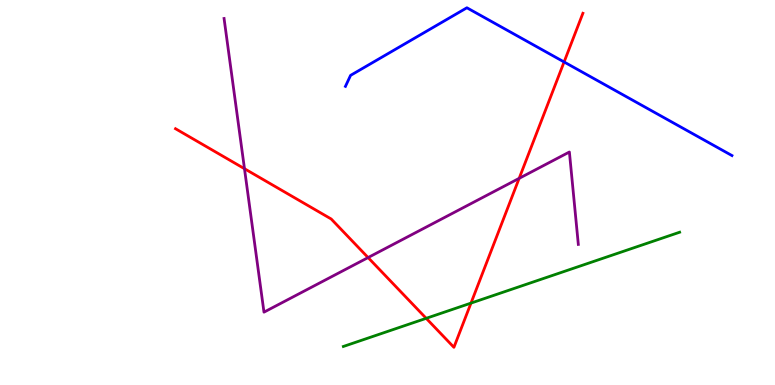[{'lines': ['blue', 'red'], 'intersections': [{'x': 7.28, 'y': 8.39}]}, {'lines': ['green', 'red'], 'intersections': [{'x': 5.5, 'y': 1.73}, {'x': 6.08, 'y': 2.13}]}, {'lines': ['purple', 'red'], 'intersections': [{'x': 3.15, 'y': 5.62}, {'x': 4.75, 'y': 3.31}, {'x': 6.7, 'y': 5.37}]}, {'lines': ['blue', 'green'], 'intersections': []}, {'lines': ['blue', 'purple'], 'intersections': []}, {'lines': ['green', 'purple'], 'intersections': []}]